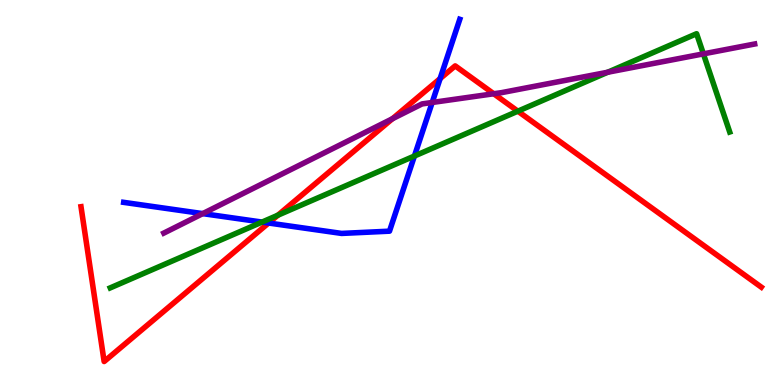[{'lines': ['blue', 'red'], 'intersections': [{'x': 3.47, 'y': 4.21}, {'x': 5.68, 'y': 7.96}]}, {'lines': ['green', 'red'], 'intersections': [{'x': 3.59, 'y': 4.41}, {'x': 6.68, 'y': 7.11}]}, {'lines': ['purple', 'red'], 'intersections': [{'x': 5.06, 'y': 6.92}, {'x': 6.37, 'y': 7.56}]}, {'lines': ['blue', 'green'], 'intersections': [{'x': 3.38, 'y': 4.23}, {'x': 5.35, 'y': 5.95}]}, {'lines': ['blue', 'purple'], 'intersections': [{'x': 2.62, 'y': 4.45}, {'x': 5.58, 'y': 7.34}]}, {'lines': ['green', 'purple'], 'intersections': [{'x': 7.84, 'y': 8.12}, {'x': 9.08, 'y': 8.6}]}]